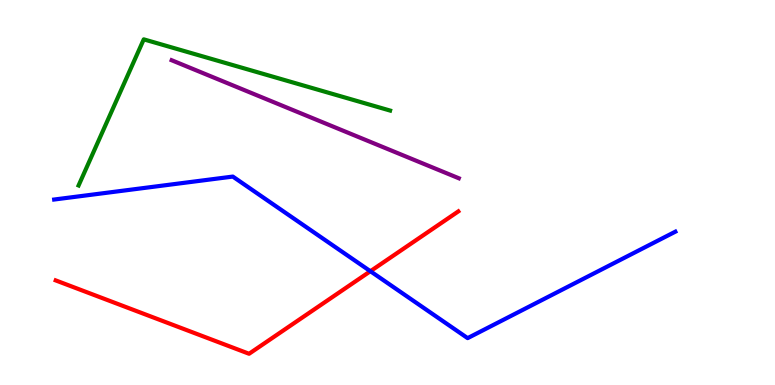[{'lines': ['blue', 'red'], 'intersections': [{'x': 4.78, 'y': 2.96}]}, {'lines': ['green', 'red'], 'intersections': []}, {'lines': ['purple', 'red'], 'intersections': []}, {'lines': ['blue', 'green'], 'intersections': []}, {'lines': ['blue', 'purple'], 'intersections': []}, {'lines': ['green', 'purple'], 'intersections': []}]